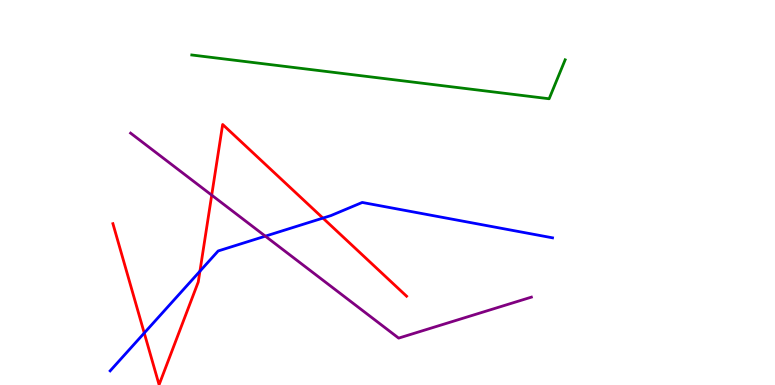[{'lines': ['blue', 'red'], 'intersections': [{'x': 1.86, 'y': 1.35}, {'x': 2.58, 'y': 2.96}, {'x': 4.17, 'y': 4.34}]}, {'lines': ['green', 'red'], 'intersections': []}, {'lines': ['purple', 'red'], 'intersections': [{'x': 2.73, 'y': 4.93}]}, {'lines': ['blue', 'green'], 'intersections': []}, {'lines': ['blue', 'purple'], 'intersections': [{'x': 3.42, 'y': 3.87}]}, {'lines': ['green', 'purple'], 'intersections': []}]